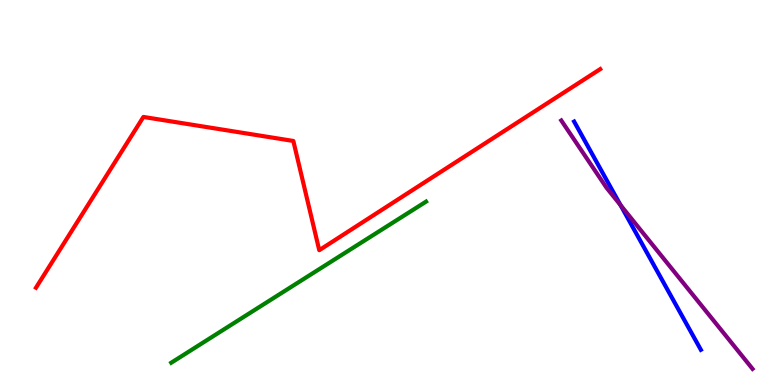[{'lines': ['blue', 'red'], 'intersections': []}, {'lines': ['green', 'red'], 'intersections': []}, {'lines': ['purple', 'red'], 'intersections': []}, {'lines': ['blue', 'green'], 'intersections': []}, {'lines': ['blue', 'purple'], 'intersections': [{'x': 8.01, 'y': 4.67}]}, {'lines': ['green', 'purple'], 'intersections': []}]